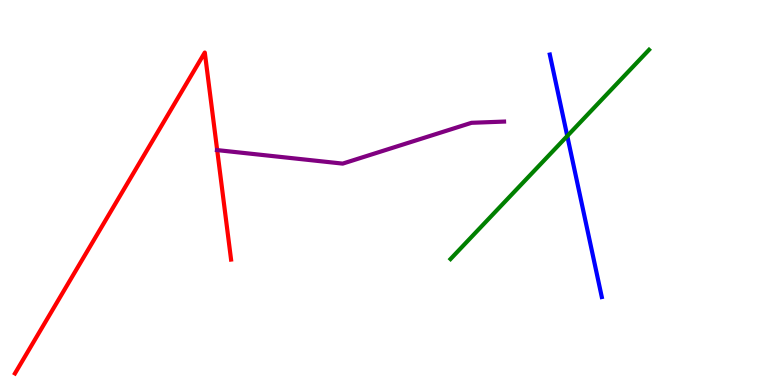[{'lines': ['blue', 'red'], 'intersections': []}, {'lines': ['green', 'red'], 'intersections': []}, {'lines': ['purple', 'red'], 'intersections': [{'x': 2.8, 'y': 6.1}]}, {'lines': ['blue', 'green'], 'intersections': [{'x': 7.32, 'y': 6.47}]}, {'lines': ['blue', 'purple'], 'intersections': []}, {'lines': ['green', 'purple'], 'intersections': []}]